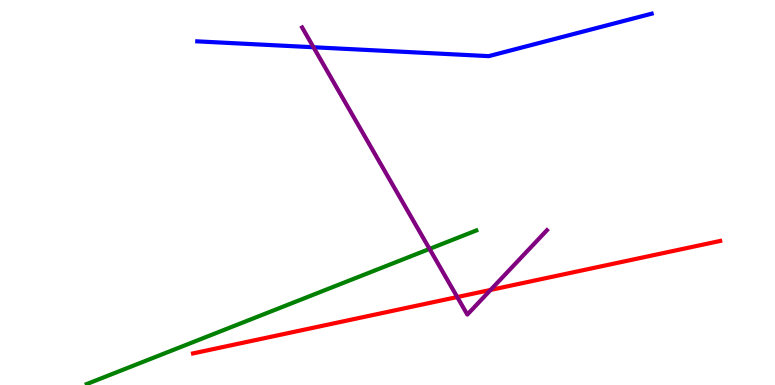[{'lines': ['blue', 'red'], 'intersections': []}, {'lines': ['green', 'red'], 'intersections': []}, {'lines': ['purple', 'red'], 'intersections': [{'x': 5.9, 'y': 2.28}, {'x': 6.33, 'y': 2.47}]}, {'lines': ['blue', 'green'], 'intersections': []}, {'lines': ['blue', 'purple'], 'intersections': [{'x': 4.05, 'y': 8.77}]}, {'lines': ['green', 'purple'], 'intersections': [{'x': 5.54, 'y': 3.53}]}]